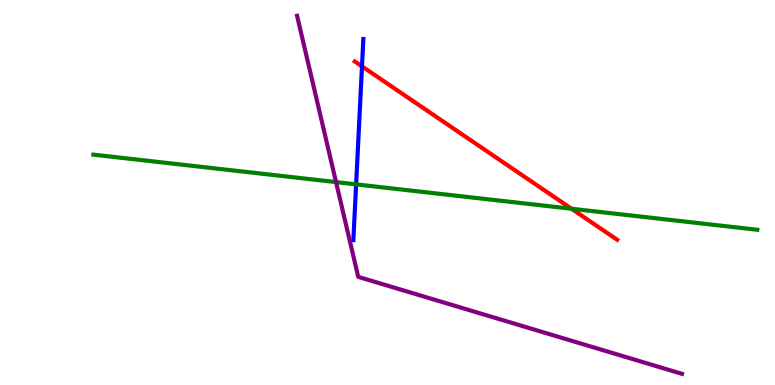[{'lines': ['blue', 'red'], 'intersections': [{'x': 4.67, 'y': 8.28}]}, {'lines': ['green', 'red'], 'intersections': [{'x': 7.37, 'y': 4.58}]}, {'lines': ['purple', 'red'], 'intersections': []}, {'lines': ['blue', 'green'], 'intersections': [{'x': 4.6, 'y': 5.21}]}, {'lines': ['blue', 'purple'], 'intersections': []}, {'lines': ['green', 'purple'], 'intersections': [{'x': 4.34, 'y': 5.27}]}]